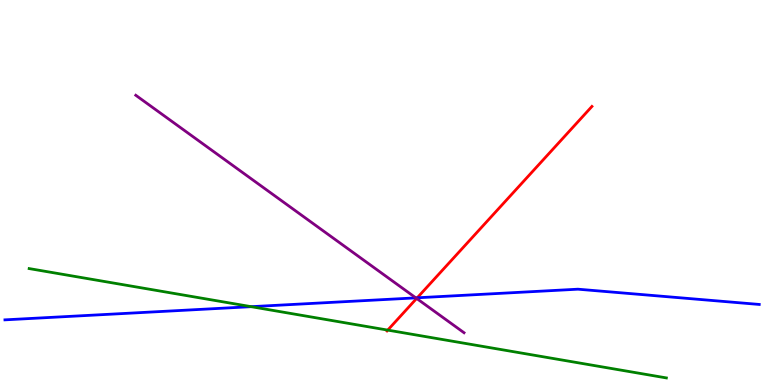[{'lines': ['blue', 'red'], 'intersections': [{'x': 5.38, 'y': 2.27}]}, {'lines': ['green', 'red'], 'intersections': [{'x': 5.0, 'y': 1.43}]}, {'lines': ['purple', 'red'], 'intersections': [{'x': 5.38, 'y': 2.25}]}, {'lines': ['blue', 'green'], 'intersections': [{'x': 3.24, 'y': 2.03}]}, {'lines': ['blue', 'purple'], 'intersections': [{'x': 5.37, 'y': 2.26}]}, {'lines': ['green', 'purple'], 'intersections': []}]